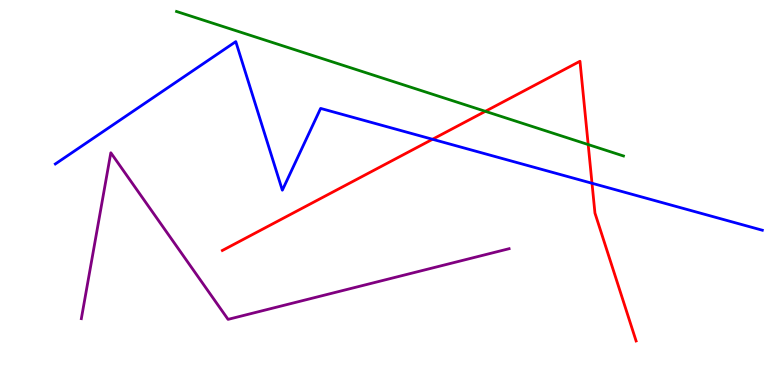[{'lines': ['blue', 'red'], 'intersections': [{'x': 5.58, 'y': 6.38}, {'x': 7.64, 'y': 5.24}]}, {'lines': ['green', 'red'], 'intersections': [{'x': 6.26, 'y': 7.11}, {'x': 7.59, 'y': 6.25}]}, {'lines': ['purple', 'red'], 'intersections': []}, {'lines': ['blue', 'green'], 'intersections': []}, {'lines': ['blue', 'purple'], 'intersections': []}, {'lines': ['green', 'purple'], 'intersections': []}]